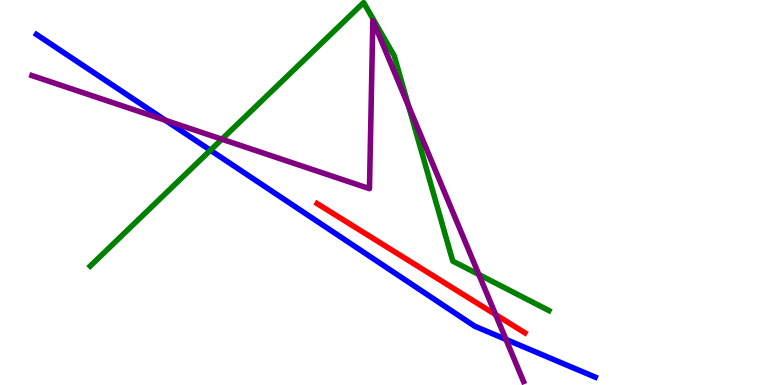[{'lines': ['blue', 'red'], 'intersections': []}, {'lines': ['green', 'red'], 'intersections': []}, {'lines': ['purple', 'red'], 'intersections': [{'x': 6.4, 'y': 1.83}]}, {'lines': ['blue', 'green'], 'intersections': [{'x': 2.71, 'y': 6.1}]}, {'lines': ['blue', 'purple'], 'intersections': [{'x': 2.13, 'y': 6.88}, {'x': 6.53, 'y': 1.18}]}, {'lines': ['green', 'purple'], 'intersections': [{'x': 2.86, 'y': 6.38}, {'x': 5.27, 'y': 7.25}, {'x': 6.18, 'y': 2.87}]}]